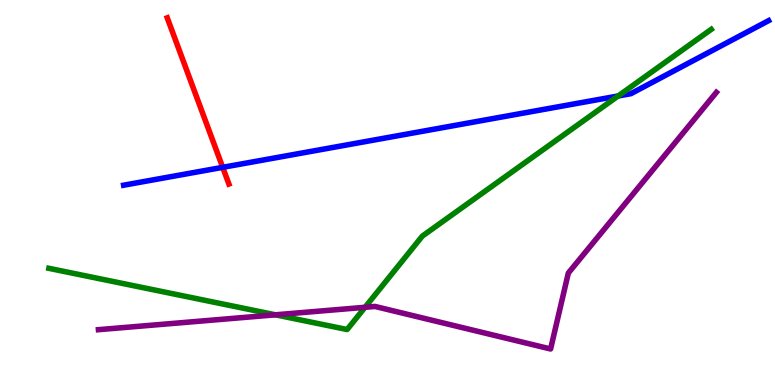[{'lines': ['blue', 'red'], 'intersections': [{'x': 2.87, 'y': 5.65}]}, {'lines': ['green', 'red'], 'intersections': []}, {'lines': ['purple', 'red'], 'intersections': []}, {'lines': ['blue', 'green'], 'intersections': [{'x': 7.98, 'y': 7.51}]}, {'lines': ['blue', 'purple'], 'intersections': []}, {'lines': ['green', 'purple'], 'intersections': [{'x': 3.55, 'y': 1.82}, {'x': 4.71, 'y': 2.02}]}]